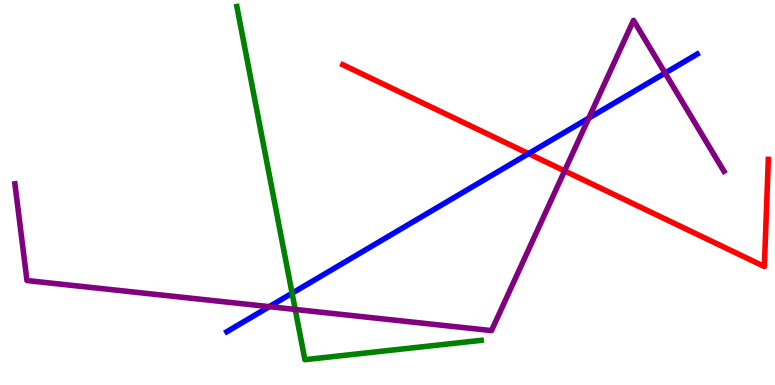[{'lines': ['blue', 'red'], 'intersections': [{'x': 6.82, 'y': 6.01}]}, {'lines': ['green', 'red'], 'intersections': []}, {'lines': ['purple', 'red'], 'intersections': [{'x': 7.29, 'y': 5.56}]}, {'lines': ['blue', 'green'], 'intersections': [{'x': 3.77, 'y': 2.38}]}, {'lines': ['blue', 'purple'], 'intersections': [{'x': 3.48, 'y': 2.03}, {'x': 7.6, 'y': 6.93}, {'x': 8.58, 'y': 8.1}]}, {'lines': ['green', 'purple'], 'intersections': [{'x': 3.81, 'y': 1.96}]}]